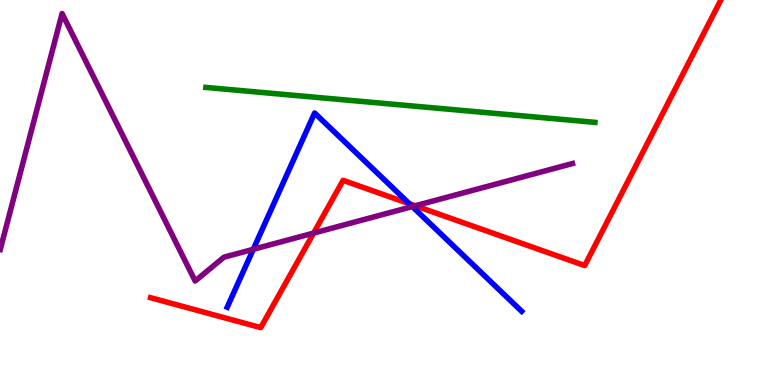[{'lines': ['blue', 'red'], 'intersections': [{'x': 5.28, 'y': 4.71}]}, {'lines': ['green', 'red'], 'intersections': []}, {'lines': ['purple', 'red'], 'intersections': [{'x': 4.05, 'y': 3.95}, {'x': 5.36, 'y': 4.65}]}, {'lines': ['blue', 'green'], 'intersections': []}, {'lines': ['blue', 'purple'], 'intersections': [{'x': 3.27, 'y': 3.52}, {'x': 5.32, 'y': 4.63}]}, {'lines': ['green', 'purple'], 'intersections': []}]